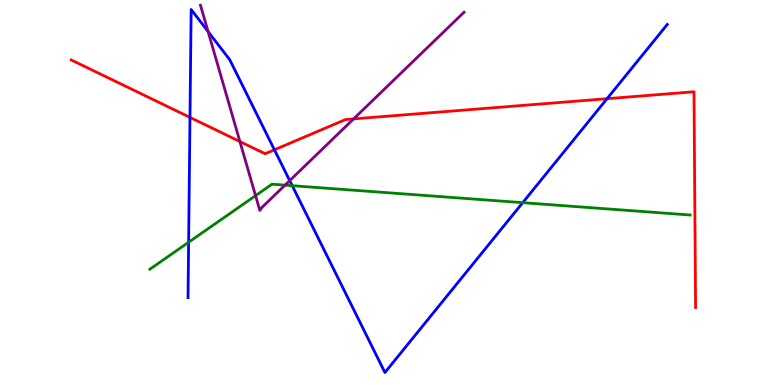[{'lines': ['blue', 'red'], 'intersections': [{'x': 2.45, 'y': 6.95}, {'x': 3.54, 'y': 6.11}, {'x': 7.83, 'y': 7.44}]}, {'lines': ['green', 'red'], 'intersections': []}, {'lines': ['purple', 'red'], 'intersections': [{'x': 3.1, 'y': 6.32}, {'x': 4.56, 'y': 6.91}]}, {'lines': ['blue', 'green'], 'intersections': [{'x': 2.43, 'y': 3.71}, {'x': 3.77, 'y': 5.18}, {'x': 6.74, 'y': 4.74}]}, {'lines': ['blue', 'purple'], 'intersections': [{'x': 2.68, 'y': 9.18}, {'x': 3.74, 'y': 5.31}]}, {'lines': ['green', 'purple'], 'intersections': [{'x': 3.3, 'y': 4.92}, {'x': 3.68, 'y': 5.19}]}]